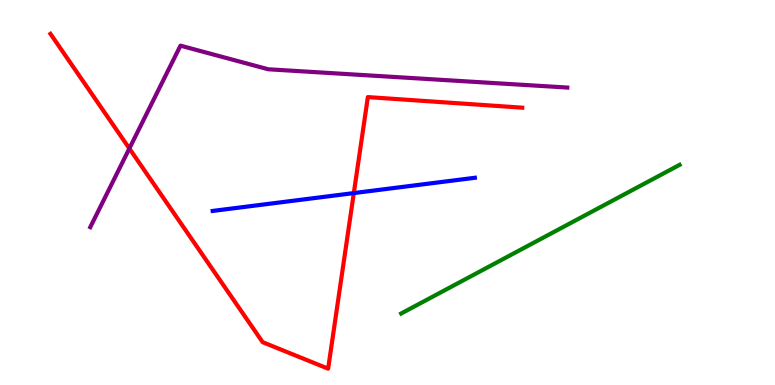[{'lines': ['blue', 'red'], 'intersections': [{'x': 4.57, 'y': 4.98}]}, {'lines': ['green', 'red'], 'intersections': []}, {'lines': ['purple', 'red'], 'intersections': [{'x': 1.67, 'y': 6.14}]}, {'lines': ['blue', 'green'], 'intersections': []}, {'lines': ['blue', 'purple'], 'intersections': []}, {'lines': ['green', 'purple'], 'intersections': []}]